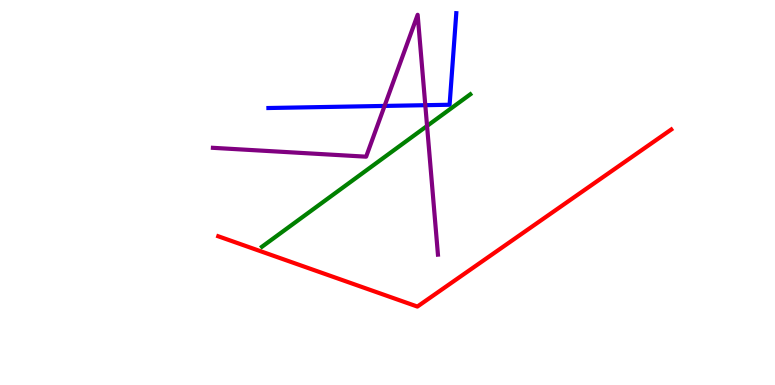[{'lines': ['blue', 'red'], 'intersections': []}, {'lines': ['green', 'red'], 'intersections': []}, {'lines': ['purple', 'red'], 'intersections': []}, {'lines': ['blue', 'green'], 'intersections': []}, {'lines': ['blue', 'purple'], 'intersections': [{'x': 4.96, 'y': 7.25}, {'x': 5.49, 'y': 7.27}]}, {'lines': ['green', 'purple'], 'intersections': [{'x': 5.51, 'y': 6.73}]}]